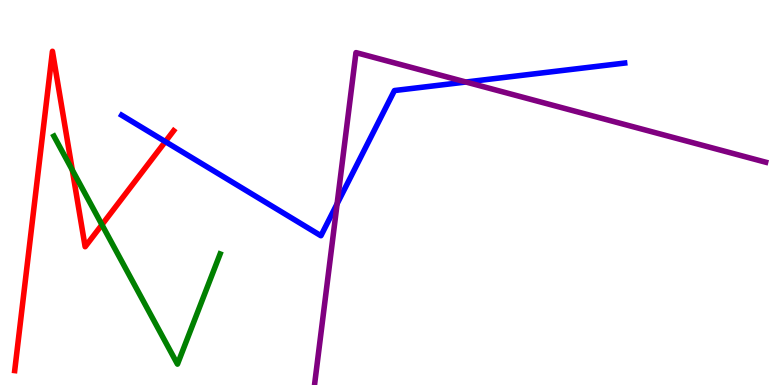[{'lines': ['blue', 'red'], 'intersections': [{'x': 2.13, 'y': 6.32}]}, {'lines': ['green', 'red'], 'intersections': [{'x': 0.933, 'y': 5.58}, {'x': 1.32, 'y': 4.16}]}, {'lines': ['purple', 'red'], 'intersections': []}, {'lines': ['blue', 'green'], 'intersections': []}, {'lines': ['blue', 'purple'], 'intersections': [{'x': 4.35, 'y': 4.71}, {'x': 6.01, 'y': 7.87}]}, {'lines': ['green', 'purple'], 'intersections': []}]